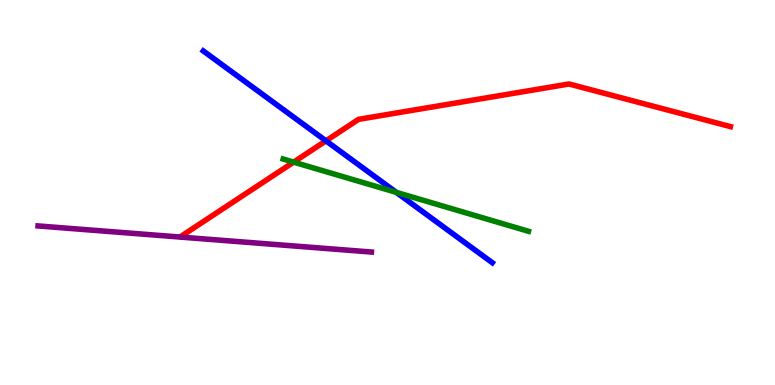[{'lines': ['blue', 'red'], 'intersections': [{'x': 4.21, 'y': 6.34}]}, {'lines': ['green', 'red'], 'intersections': [{'x': 3.79, 'y': 5.79}]}, {'lines': ['purple', 'red'], 'intersections': []}, {'lines': ['blue', 'green'], 'intersections': [{'x': 5.11, 'y': 5.0}]}, {'lines': ['blue', 'purple'], 'intersections': []}, {'lines': ['green', 'purple'], 'intersections': []}]